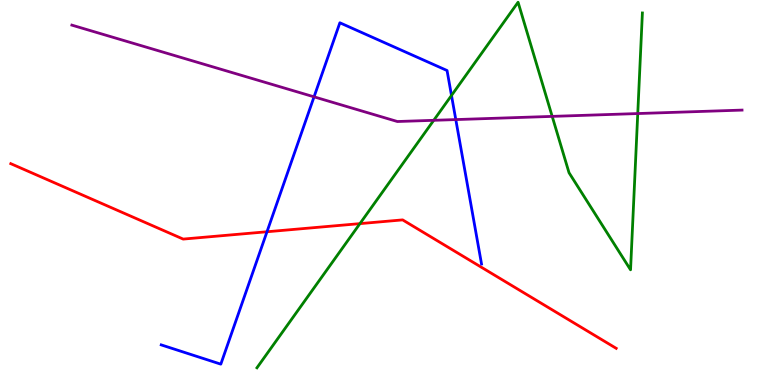[{'lines': ['blue', 'red'], 'intersections': [{'x': 3.45, 'y': 3.98}]}, {'lines': ['green', 'red'], 'intersections': [{'x': 4.64, 'y': 4.19}]}, {'lines': ['purple', 'red'], 'intersections': []}, {'lines': ['blue', 'green'], 'intersections': [{'x': 5.83, 'y': 7.52}]}, {'lines': ['blue', 'purple'], 'intersections': [{'x': 4.05, 'y': 7.48}, {'x': 5.88, 'y': 6.89}]}, {'lines': ['green', 'purple'], 'intersections': [{'x': 5.6, 'y': 6.87}, {'x': 7.13, 'y': 6.98}, {'x': 8.23, 'y': 7.05}]}]